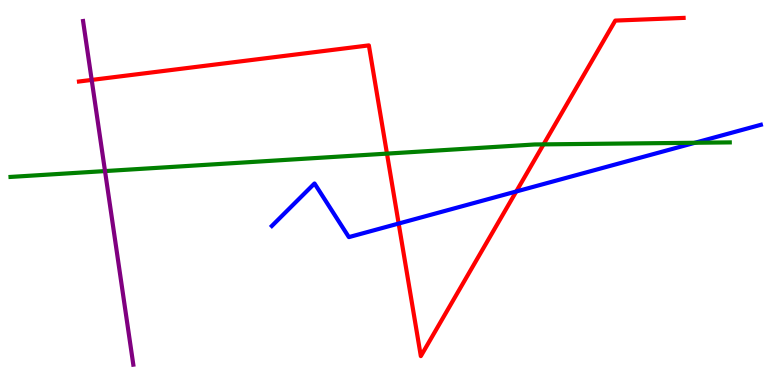[{'lines': ['blue', 'red'], 'intersections': [{'x': 5.14, 'y': 4.19}, {'x': 6.66, 'y': 5.03}]}, {'lines': ['green', 'red'], 'intersections': [{'x': 4.99, 'y': 6.01}, {'x': 7.01, 'y': 6.25}]}, {'lines': ['purple', 'red'], 'intersections': [{'x': 1.18, 'y': 7.92}]}, {'lines': ['blue', 'green'], 'intersections': [{'x': 8.97, 'y': 6.29}]}, {'lines': ['blue', 'purple'], 'intersections': []}, {'lines': ['green', 'purple'], 'intersections': [{'x': 1.35, 'y': 5.56}]}]